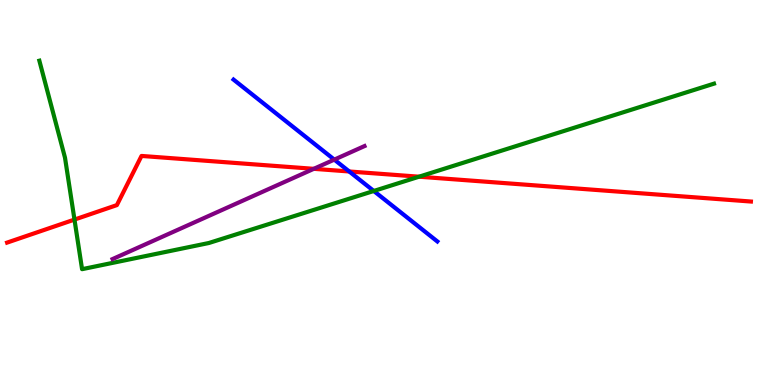[{'lines': ['blue', 'red'], 'intersections': [{'x': 4.51, 'y': 5.55}]}, {'lines': ['green', 'red'], 'intersections': [{'x': 0.961, 'y': 4.3}, {'x': 5.41, 'y': 5.41}]}, {'lines': ['purple', 'red'], 'intersections': [{'x': 4.05, 'y': 5.61}]}, {'lines': ['blue', 'green'], 'intersections': [{'x': 4.82, 'y': 5.04}]}, {'lines': ['blue', 'purple'], 'intersections': [{'x': 4.31, 'y': 5.85}]}, {'lines': ['green', 'purple'], 'intersections': []}]